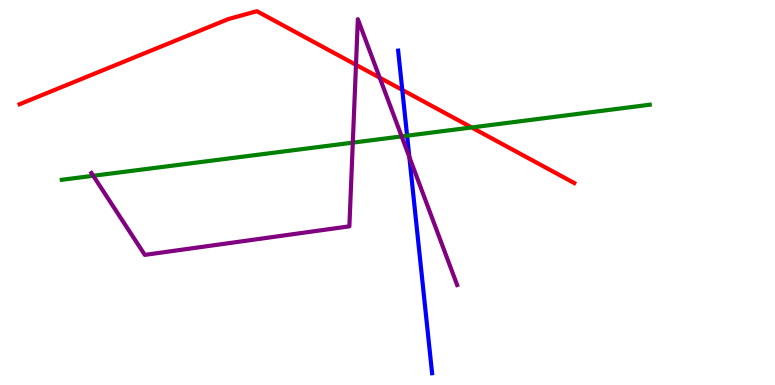[{'lines': ['blue', 'red'], 'intersections': [{'x': 5.19, 'y': 7.66}]}, {'lines': ['green', 'red'], 'intersections': [{'x': 6.09, 'y': 6.69}]}, {'lines': ['purple', 'red'], 'intersections': [{'x': 4.59, 'y': 8.32}, {'x': 4.9, 'y': 7.98}]}, {'lines': ['blue', 'green'], 'intersections': [{'x': 5.25, 'y': 6.48}]}, {'lines': ['blue', 'purple'], 'intersections': [{'x': 5.28, 'y': 5.92}]}, {'lines': ['green', 'purple'], 'intersections': [{'x': 1.2, 'y': 5.43}, {'x': 4.55, 'y': 6.3}, {'x': 5.18, 'y': 6.46}]}]